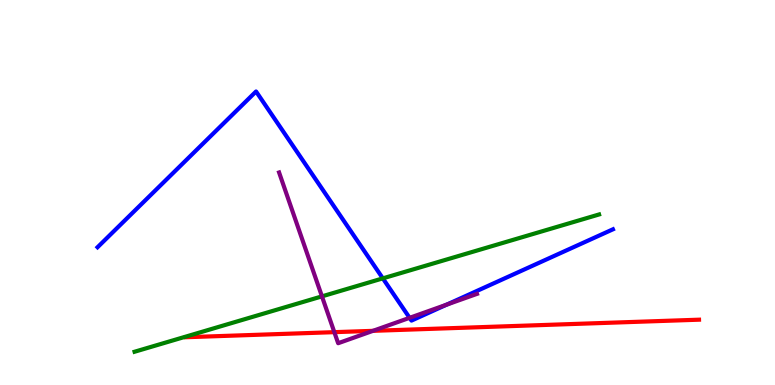[{'lines': ['blue', 'red'], 'intersections': []}, {'lines': ['green', 'red'], 'intersections': []}, {'lines': ['purple', 'red'], 'intersections': [{'x': 4.31, 'y': 1.37}, {'x': 4.81, 'y': 1.41}]}, {'lines': ['blue', 'green'], 'intersections': [{'x': 4.94, 'y': 2.77}]}, {'lines': ['blue', 'purple'], 'intersections': [{'x': 5.29, 'y': 1.74}, {'x': 5.76, 'y': 2.09}]}, {'lines': ['green', 'purple'], 'intersections': [{'x': 4.15, 'y': 2.3}]}]